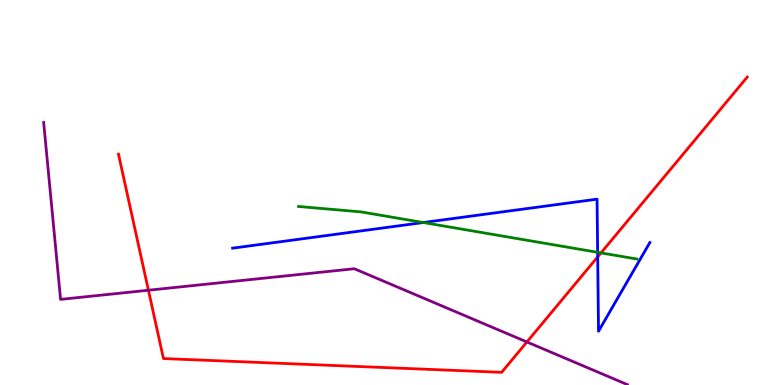[{'lines': ['blue', 'red'], 'intersections': [{'x': 7.71, 'y': 3.33}]}, {'lines': ['green', 'red'], 'intersections': [{'x': 7.75, 'y': 3.43}]}, {'lines': ['purple', 'red'], 'intersections': [{'x': 1.92, 'y': 2.46}, {'x': 6.8, 'y': 1.12}]}, {'lines': ['blue', 'green'], 'intersections': [{'x': 5.46, 'y': 4.22}, {'x': 7.71, 'y': 3.45}]}, {'lines': ['blue', 'purple'], 'intersections': []}, {'lines': ['green', 'purple'], 'intersections': []}]